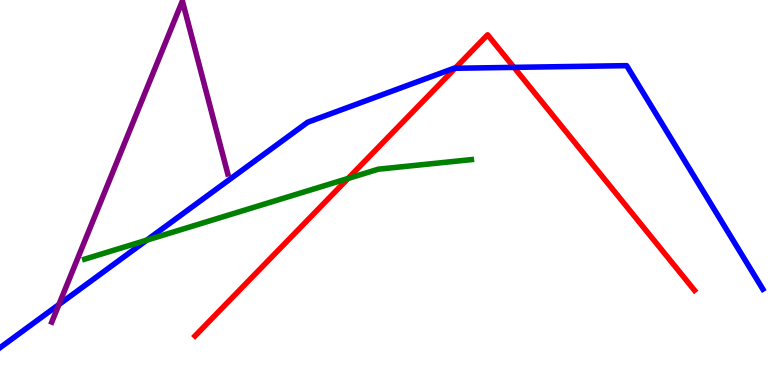[{'lines': ['blue', 'red'], 'intersections': [{'x': 5.87, 'y': 8.23}, {'x': 6.63, 'y': 8.25}]}, {'lines': ['green', 'red'], 'intersections': [{'x': 4.49, 'y': 5.36}]}, {'lines': ['purple', 'red'], 'intersections': []}, {'lines': ['blue', 'green'], 'intersections': [{'x': 1.89, 'y': 3.76}]}, {'lines': ['blue', 'purple'], 'intersections': [{'x': 0.76, 'y': 2.09}]}, {'lines': ['green', 'purple'], 'intersections': []}]